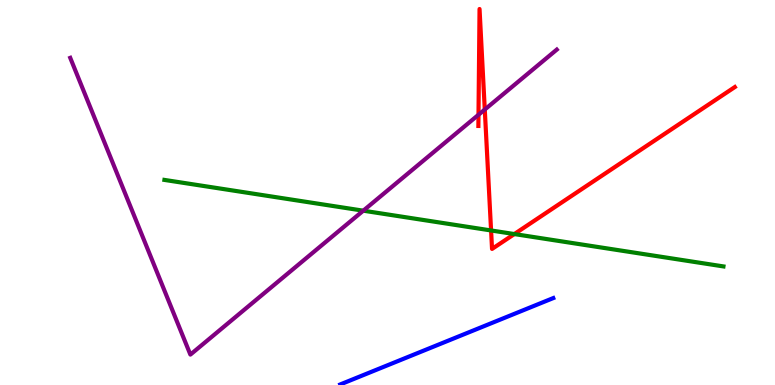[{'lines': ['blue', 'red'], 'intersections': []}, {'lines': ['green', 'red'], 'intersections': [{'x': 6.34, 'y': 4.01}, {'x': 6.64, 'y': 3.92}]}, {'lines': ['purple', 'red'], 'intersections': [{'x': 6.17, 'y': 7.02}, {'x': 6.26, 'y': 7.15}]}, {'lines': ['blue', 'green'], 'intersections': []}, {'lines': ['blue', 'purple'], 'intersections': []}, {'lines': ['green', 'purple'], 'intersections': [{'x': 4.69, 'y': 4.53}]}]